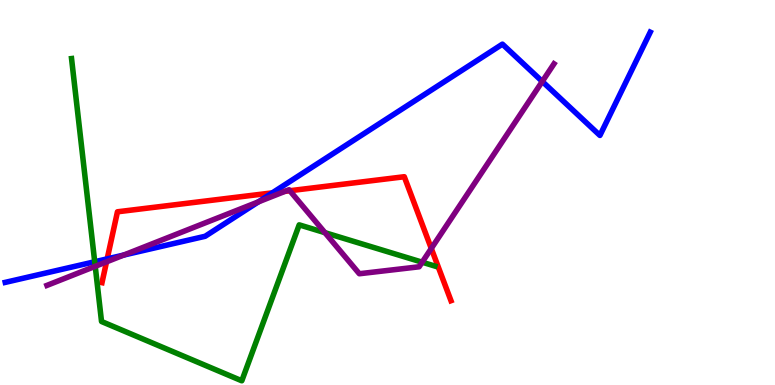[{'lines': ['blue', 'red'], 'intersections': [{'x': 1.38, 'y': 3.28}, {'x': 3.51, 'y': 4.99}]}, {'lines': ['green', 'red'], 'intersections': []}, {'lines': ['purple', 'red'], 'intersections': [{'x': 1.37, 'y': 3.2}, {'x': 3.68, 'y': 5.03}, {'x': 3.74, 'y': 5.05}, {'x': 5.57, 'y': 3.55}]}, {'lines': ['blue', 'green'], 'intersections': [{'x': 1.22, 'y': 3.2}]}, {'lines': ['blue', 'purple'], 'intersections': [{'x': 1.6, 'y': 3.38}, {'x': 3.33, 'y': 4.76}, {'x': 7.0, 'y': 7.88}]}, {'lines': ['green', 'purple'], 'intersections': [{'x': 1.23, 'y': 3.08}, {'x': 4.19, 'y': 3.96}, {'x': 5.45, 'y': 3.19}]}]